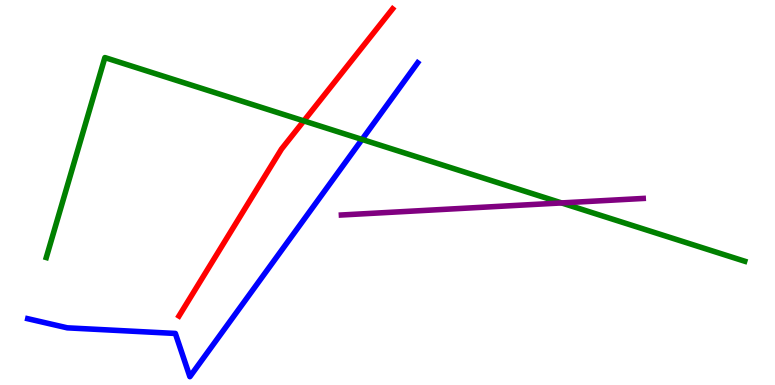[{'lines': ['blue', 'red'], 'intersections': []}, {'lines': ['green', 'red'], 'intersections': [{'x': 3.92, 'y': 6.86}]}, {'lines': ['purple', 'red'], 'intersections': []}, {'lines': ['blue', 'green'], 'intersections': [{'x': 4.67, 'y': 6.38}]}, {'lines': ['blue', 'purple'], 'intersections': []}, {'lines': ['green', 'purple'], 'intersections': [{'x': 7.25, 'y': 4.73}]}]